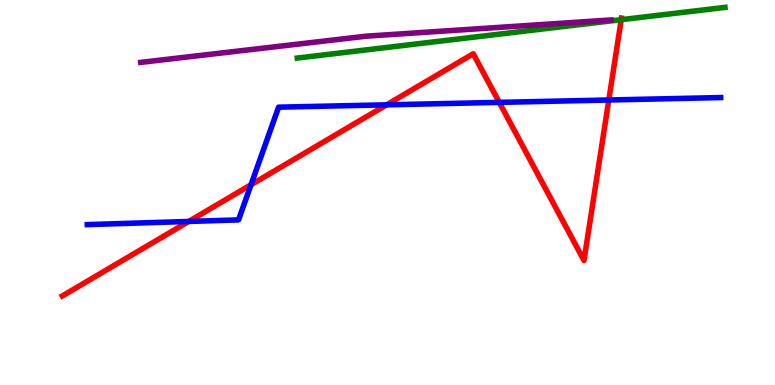[{'lines': ['blue', 'red'], 'intersections': [{'x': 2.44, 'y': 4.25}, {'x': 3.24, 'y': 5.2}, {'x': 4.99, 'y': 7.28}, {'x': 6.44, 'y': 7.34}, {'x': 7.86, 'y': 7.4}]}, {'lines': ['green', 'red'], 'intersections': [{'x': 8.02, 'y': 9.49}]}, {'lines': ['purple', 'red'], 'intersections': []}, {'lines': ['blue', 'green'], 'intersections': []}, {'lines': ['blue', 'purple'], 'intersections': []}, {'lines': ['green', 'purple'], 'intersections': []}]